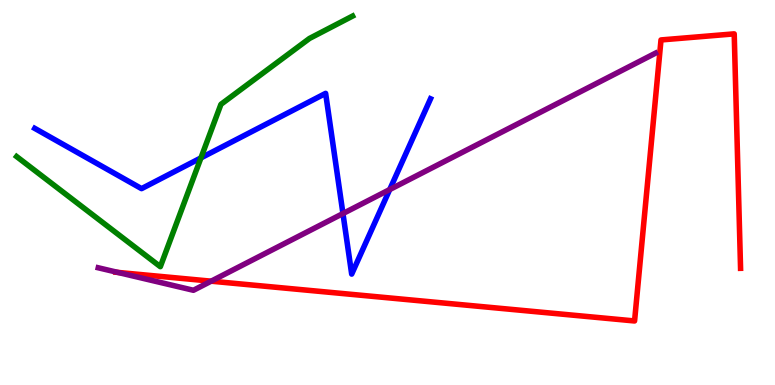[{'lines': ['blue', 'red'], 'intersections': []}, {'lines': ['green', 'red'], 'intersections': []}, {'lines': ['purple', 'red'], 'intersections': [{'x': 1.52, 'y': 2.92}, {'x': 2.72, 'y': 2.7}]}, {'lines': ['blue', 'green'], 'intersections': [{'x': 2.59, 'y': 5.9}]}, {'lines': ['blue', 'purple'], 'intersections': [{'x': 4.43, 'y': 4.45}, {'x': 5.03, 'y': 5.08}]}, {'lines': ['green', 'purple'], 'intersections': []}]